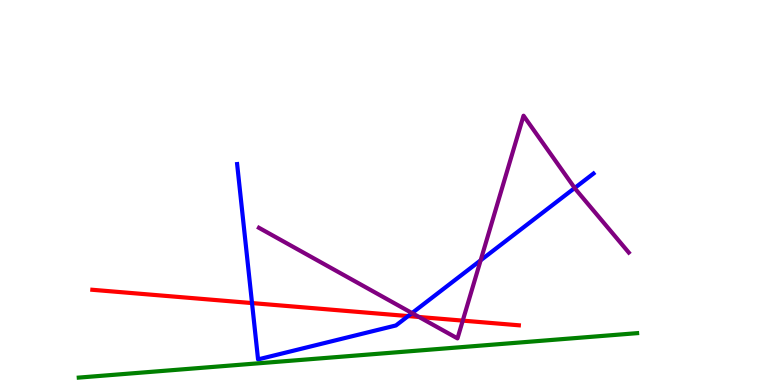[{'lines': ['blue', 'red'], 'intersections': [{'x': 3.25, 'y': 2.13}, {'x': 5.27, 'y': 1.79}]}, {'lines': ['green', 'red'], 'intersections': []}, {'lines': ['purple', 'red'], 'intersections': [{'x': 5.41, 'y': 1.77}, {'x': 5.97, 'y': 1.67}]}, {'lines': ['blue', 'green'], 'intersections': []}, {'lines': ['blue', 'purple'], 'intersections': [{'x': 5.32, 'y': 1.87}, {'x': 6.2, 'y': 3.24}, {'x': 7.42, 'y': 5.12}]}, {'lines': ['green', 'purple'], 'intersections': []}]